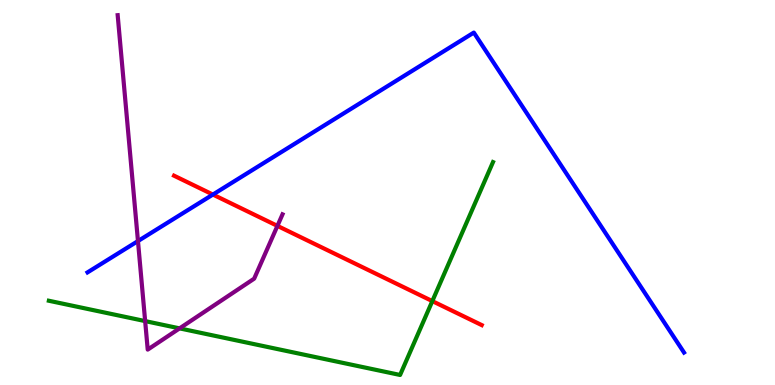[{'lines': ['blue', 'red'], 'intersections': [{'x': 2.75, 'y': 4.95}]}, {'lines': ['green', 'red'], 'intersections': [{'x': 5.58, 'y': 2.18}]}, {'lines': ['purple', 'red'], 'intersections': [{'x': 3.58, 'y': 4.13}]}, {'lines': ['blue', 'green'], 'intersections': []}, {'lines': ['blue', 'purple'], 'intersections': [{'x': 1.78, 'y': 3.74}]}, {'lines': ['green', 'purple'], 'intersections': [{'x': 1.87, 'y': 1.66}, {'x': 2.32, 'y': 1.47}]}]